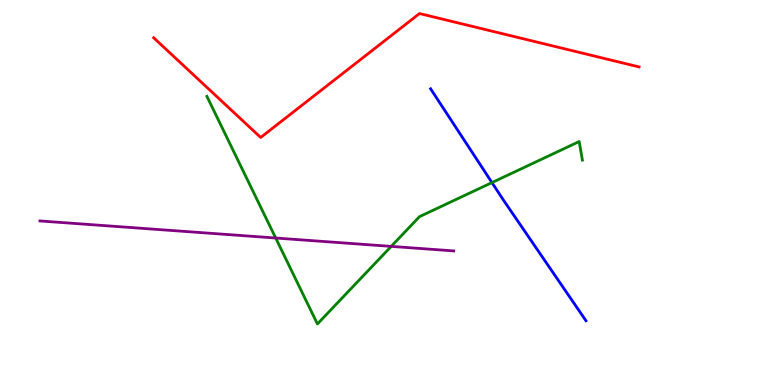[{'lines': ['blue', 'red'], 'intersections': []}, {'lines': ['green', 'red'], 'intersections': []}, {'lines': ['purple', 'red'], 'intersections': []}, {'lines': ['blue', 'green'], 'intersections': [{'x': 6.35, 'y': 5.26}]}, {'lines': ['blue', 'purple'], 'intersections': []}, {'lines': ['green', 'purple'], 'intersections': [{'x': 3.56, 'y': 3.82}, {'x': 5.05, 'y': 3.6}]}]